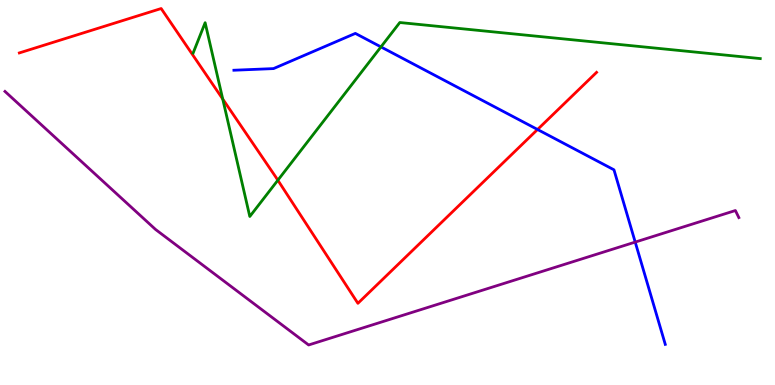[{'lines': ['blue', 'red'], 'intersections': [{'x': 6.94, 'y': 6.64}]}, {'lines': ['green', 'red'], 'intersections': [{'x': 2.87, 'y': 7.43}, {'x': 3.59, 'y': 5.32}]}, {'lines': ['purple', 'red'], 'intersections': []}, {'lines': ['blue', 'green'], 'intersections': [{'x': 4.92, 'y': 8.78}]}, {'lines': ['blue', 'purple'], 'intersections': [{'x': 8.2, 'y': 3.71}]}, {'lines': ['green', 'purple'], 'intersections': []}]